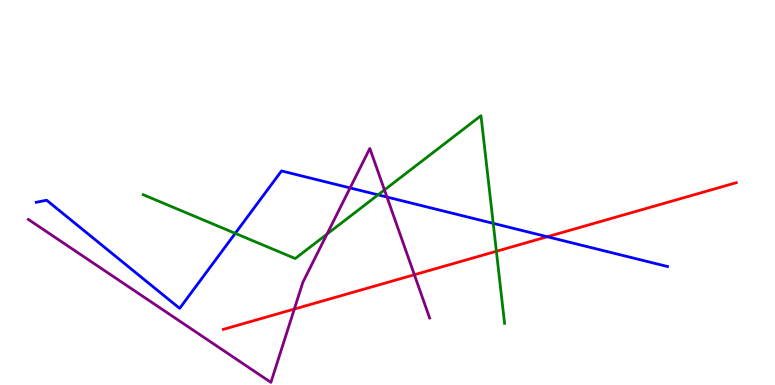[{'lines': ['blue', 'red'], 'intersections': [{'x': 7.06, 'y': 3.85}]}, {'lines': ['green', 'red'], 'intersections': [{'x': 6.4, 'y': 3.47}]}, {'lines': ['purple', 'red'], 'intersections': [{'x': 3.8, 'y': 1.97}, {'x': 5.35, 'y': 2.86}]}, {'lines': ['blue', 'green'], 'intersections': [{'x': 3.04, 'y': 3.94}, {'x': 4.88, 'y': 4.94}, {'x': 6.36, 'y': 4.2}]}, {'lines': ['blue', 'purple'], 'intersections': [{'x': 4.52, 'y': 5.12}, {'x': 4.99, 'y': 4.88}]}, {'lines': ['green', 'purple'], 'intersections': [{'x': 4.22, 'y': 3.92}, {'x': 4.96, 'y': 5.07}]}]